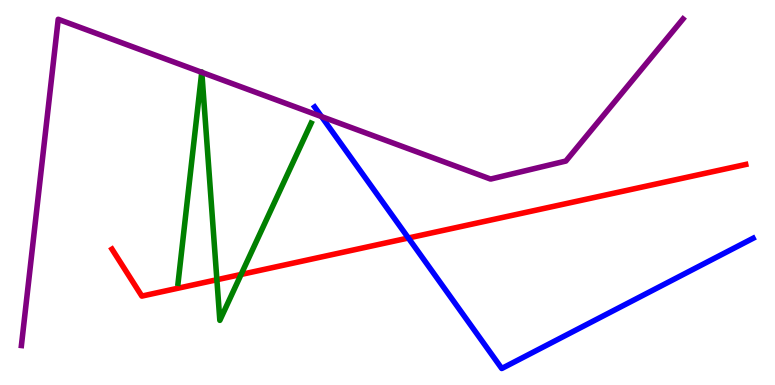[{'lines': ['blue', 'red'], 'intersections': [{'x': 5.27, 'y': 3.82}]}, {'lines': ['green', 'red'], 'intersections': [{'x': 2.8, 'y': 2.73}, {'x': 3.11, 'y': 2.87}]}, {'lines': ['purple', 'red'], 'intersections': []}, {'lines': ['blue', 'green'], 'intersections': []}, {'lines': ['blue', 'purple'], 'intersections': [{'x': 4.15, 'y': 6.97}]}, {'lines': ['green', 'purple'], 'intersections': [{'x': 2.6, 'y': 8.12}, {'x': 2.6, 'y': 8.12}]}]